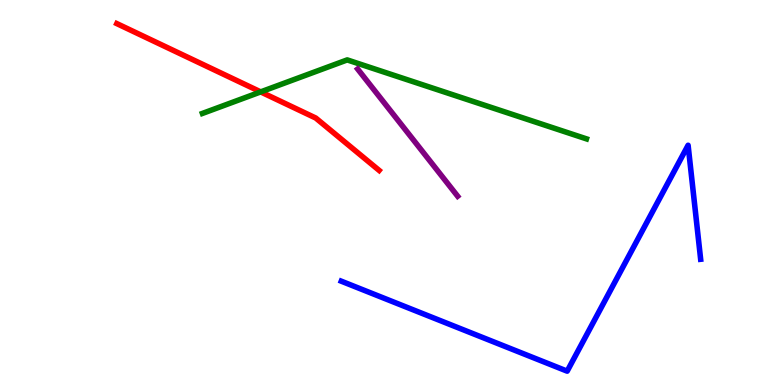[{'lines': ['blue', 'red'], 'intersections': []}, {'lines': ['green', 'red'], 'intersections': [{'x': 3.36, 'y': 7.61}]}, {'lines': ['purple', 'red'], 'intersections': []}, {'lines': ['blue', 'green'], 'intersections': []}, {'lines': ['blue', 'purple'], 'intersections': []}, {'lines': ['green', 'purple'], 'intersections': []}]